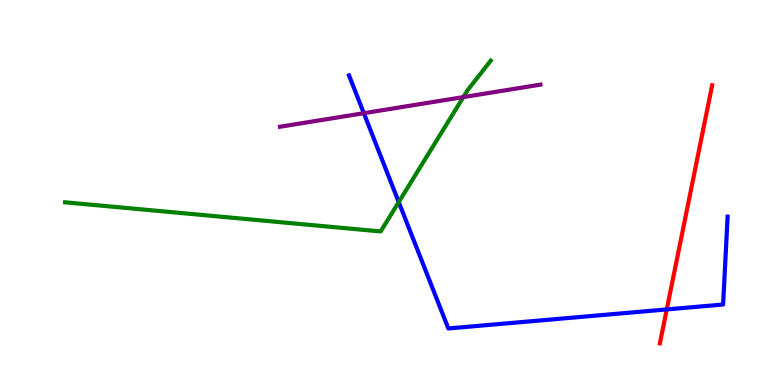[{'lines': ['blue', 'red'], 'intersections': [{'x': 8.6, 'y': 1.96}]}, {'lines': ['green', 'red'], 'intersections': []}, {'lines': ['purple', 'red'], 'intersections': []}, {'lines': ['blue', 'green'], 'intersections': [{'x': 5.15, 'y': 4.75}]}, {'lines': ['blue', 'purple'], 'intersections': [{'x': 4.69, 'y': 7.06}]}, {'lines': ['green', 'purple'], 'intersections': [{'x': 5.98, 'y': 7.48}]}]